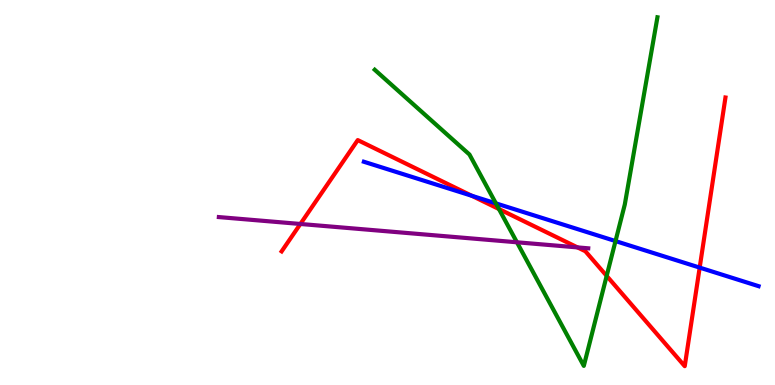[{'lines': ['blue', 'red'], 'intersections': [{'x': 6.09, 'y': 4.92}, {'x': 9.03, 'y': 3.05}]}, {'lines': ['green', 'red'], 'intersections': [{'x': 6.44, 'y': 4.57}, {'x': 7.83, 'y': 2.83}]}, {'lines': ['purple', 'red'], 'intersections': [{'x': 3.88, 'y': 4.18}, {'x': 7.45, 'y': 3.57}]}, {'lines': ['blue', 'green'], 'intersections': [{'x': 6.4, 'y': 4.72}, {'x': 7.94, 'y': 3.74}]}, {'lines': ['blue', 'purple'], 'intersections': []}, {'lines': ['green', 'purple'], 'intersections': [{'x': 6.67, 'y': 3.71}]}]